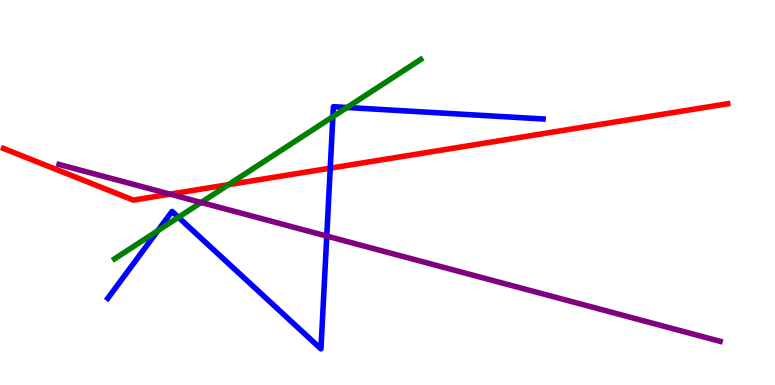[{'lines': ['blue', 'red'], 'intersections': [{'x': 4.26, 'y': 5.63}]}, {'lines': ['green', 'red'], 'intersections': [{'x': 2.95, 'y': 5.2}]}, {'lines': ['purple', 'red'], 'intersections': [{'x': 2.19, 'y': 4.96}]}, {'lines': ['blue', 'green'], 'intersections': [{'x': 2.04, 'y': 4.01}, {'x': 2.3, 'y': 4.36}, {'x': 4.3, 'y': 6.97}, {'x': 4.48, 'y': 7.21}]}, {'lines': ['blue', 'purple'], 'intersections': [{'x': 4.22, 'y': 3.87}]}, {'lines': ['green', 'purple'], 'intersections': [{'x': 2.6, 'y': 4.74}]}]